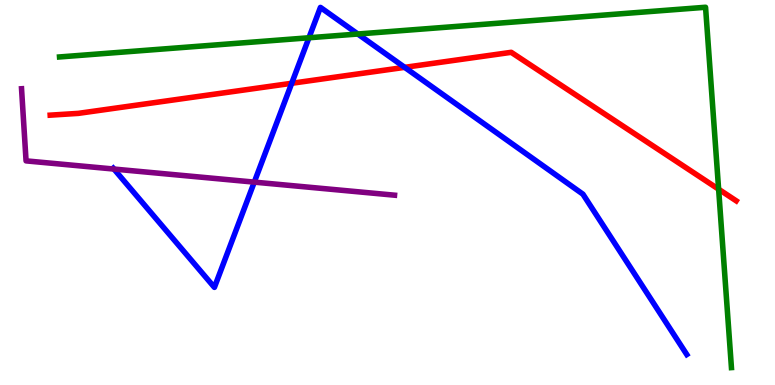[{'lines': ['blue', 'red'], 'intersections': [{'x': 3.76, 'y': 7.84}, {'x': 5.22, 'y': 8.25}]}, {'lines': ['green', 'red'], 'intersections': [{'x': 9.27, 'y': 5.09}]}, {'lines': ['purple', 'red'], 'intersections': []}, {'lines': ['blue', 'green'], 'intersections': [{'x': 3.99, 'y': 9.02}, {'x': 4.62, 'y': 9.12}]}, {'lines': ['blue', 'purple'], 'intersections': [{'x': 1.47, 'y': 5.61}, {'x': 3.28, 'y': 5.27}]}, {'lines': ['green', 'purple'], 'intersections': []}]